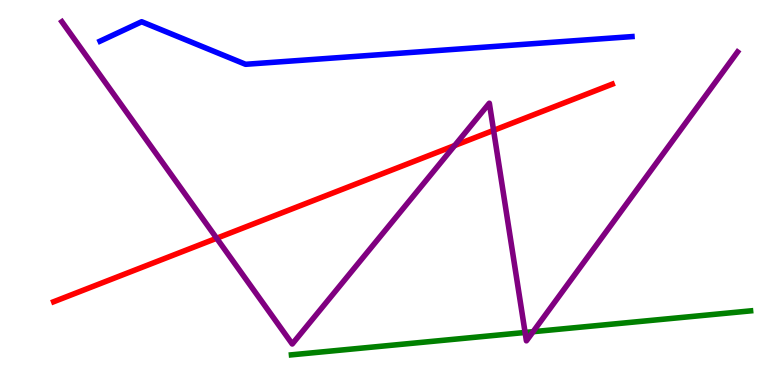[{'lines': ['blue', 'red'], 'intersections': []}, {'lines': ['green', 'red'], 'intersections': []}, {'lines': ['purple', 'red'], 'intersections': [{'x': 2.8, 'y': 3.81}, {'x': 5.87, 'y': 6.22}, {'x': 6.37, 'y': 6.61}]}, {'lines': ['blue', 'green'], 'intersections': []}, {'lines': ['blue', 'purple'], 'intersections': []}, {'lines': ['green', 'purple'], 'intersections': [{'x': 6.78, 'y': 1.36}, {'x': 6.88, 'y': 1.38}]}]